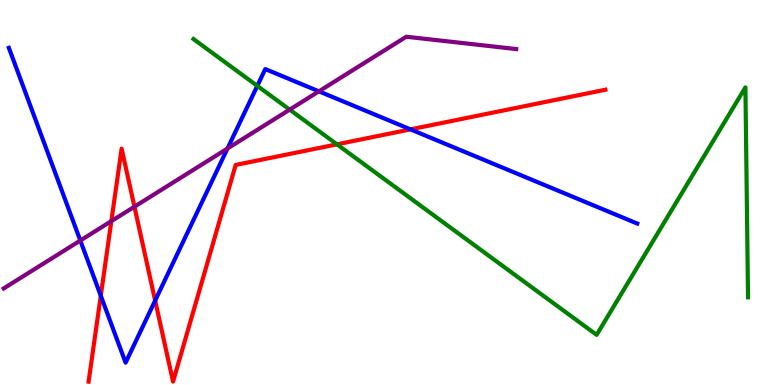[{'lines': ['blue', 'red'], 'intersections': [{'x': 1.3, 'y': 2.32}, {'x': 2.0, 'y': 2.19}, {'x': 5.3, 'y': 6.64}]}, {'lines': ['green', 'red'], 'intersections': [{'x': 4.35, 'y': 6.25}]}, {'lines': ['purple', 'red'], 'intersections': [{'x': 1.44, 'y': 4.26}, {'x': 1.73, 'y': 4.63}]}, {'lines': ['blue', 'green'], 'intersections': [{'x': 3.32, 'y': 7.77}]}, {'lines': ['blue', 'purple'], 'intersections': [{'x': 1.04, 'y': 3.75}, {'x': 2.94, 'y': 6.14}, {'x': 4.12, 'y': 7.63}]}, {'lines': ['green', 'purple'], 'intersections': [{'x': 3.74, 'y': 7.15}]}]